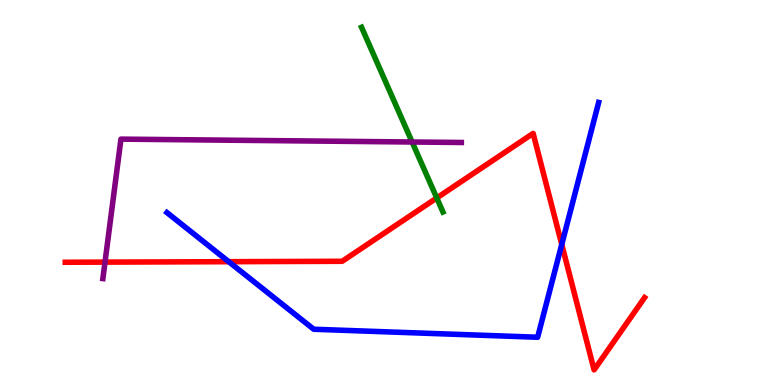[{'lines': ['blue', 'red'], 'intersections': [{'x': 2.95, 'y': 3.2}, {'x': 7.25, 'y': 3.65}]}, {'lines': ['green', 'red'], 'intersections': [{'x': 5.64, 'y': 4.86}]}, {'lines': ['purple', 'red'], 'intersections': [{'x': 1.36, 'y': 3.19}]}, {'lines': ['blue', 'green'], 'intersections': []}, {'lines': ['blue', 'purple'], 'intersections': []}, {'lines': ['green', 'purple'], 'intersections': [{'x': 5.32, 'y': 6.31}]}]